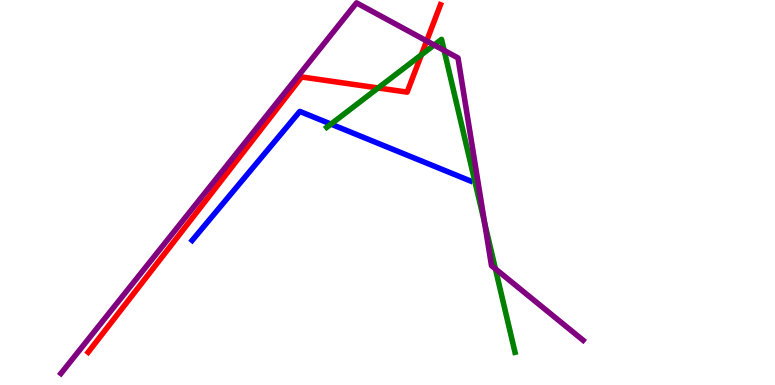[{'lines': ['blue', 'red'], 'intersections': []}, {'lines': ['green', 'red'], 'intersections': [{'x': 4.88, 'y': 7.72}, {'x': 5.44, 'y': 8.58}]}, {'lines': ['purple', 'red'], 'intersections': [{'x': 5.51, 'y': 8.94}]}, {'lines': ['blue', 'green'], 'intersections': [{'x': 4.27, 'y': 6.78}]}, {'lines': ['blue', 'purple'], 'intersections': []}, {'lines': ['green', 'purple'], 'intersections': [{'x': 5.6, 'y': 8.83}, {'x': 5.73, 'y': 8.69}, {'x': 6.25, 'y': 4.22}, {'x': 6.39, 'y': 3.02}]}]